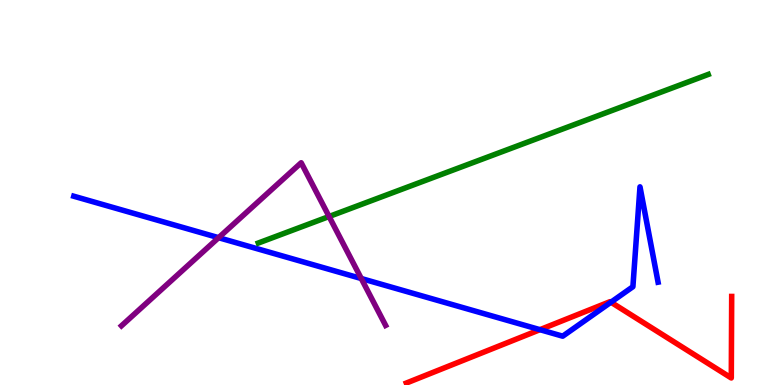[{'lines': ['blue', 'red'], 'intersections': [{'x': 6.97, 'y': 1.44}, {'x': 7.88, 'y': 2.15}]}, {'lines': ['green', 'red'], 'intersections': []}, {'lines': ['purple', 'red'], 'intersections': []}, {'lines': ['blue', 'green'], 'intersections': []}, {'lines': ['blue', 'purple'], 'intersections': [{'x': 2.82, 'y': 3.83}, {'x': 4.66, 'y': 2.77}]}, {'lines': ['green', 'purple'], 'intersections': [{'x': 4.25, 'y': 4.38}]}]